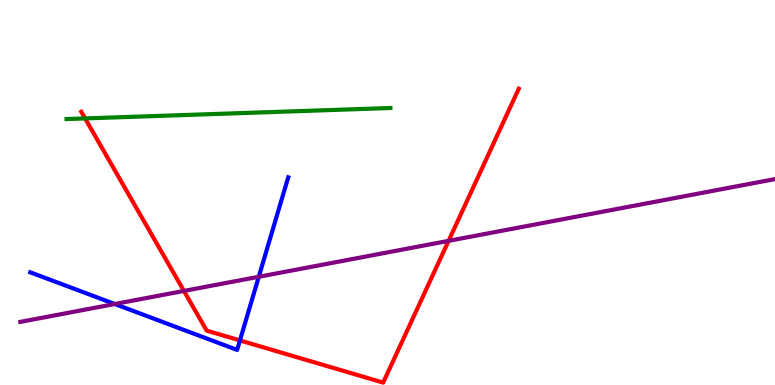[{'lines': ['blue', 'red'], 'intersections': [{'x': 3.1, 'y': 1.16}]}, {'lines': ['green', 'red'], 'intersections': [{'x': 1.1, 'y': 6.92}]}, {'lines': ['purple', 'red'], 'intersections': [{'x': 2.37, 'y': 2.44}, {'x': 5.79, 'y': 3.74}]}, {'lines': ['blue', 'green'], 'intersections': []}, {'lines': ['blue', 'purple'], 'intersections': [{'x': 1.48, 'y': 2.1}, {'x': 3.34, 'y': 2.81}]}, {'lines': ['green', 'purple'], 'intersections': []}]